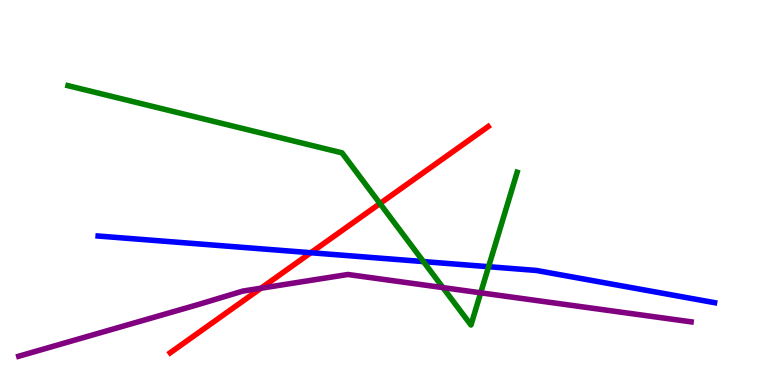[{'lines': ['blue', 'red'], 'intersections': [{'x': 4.01, 'y': 3.44}]}, {'lines': ['green', 'red'], 'intersections': [{'x': 4.9, 'y': 4.71}]}, {'lines': ['purple', 'red'], 'intersections': [{'x': 3.37, 'y': 2.51}]}, {'lines': ['blue', 'green'], 'intersections': [{'x': 5.46, 'y': 3.21}, {'x': 6.3, 'y': 3.07}]}, {'lines': ['blue', 'purple'], 'intersections': []}, {'lines': ['green', 'purple'], 'intersections': [{'x': 5.72, 'y': 2.53}, {'x': 6.2, 'y': 2.39}]}]